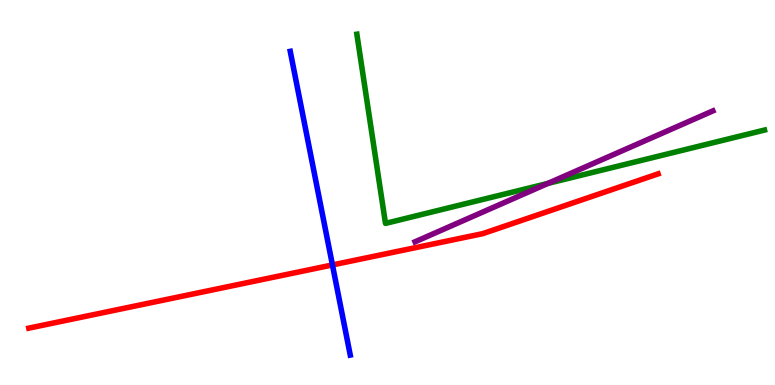[{'lines': ['blue', 'red'], 'intersections': [{'x': 4.29, 'y': 3.12}]}, {'lines': ['green', 'red'], 'intersections': []}, {'lines': ['purple', 'red'], 'intersections': []}, {'lines': ['blue', 'green'], 'intersections': []}, {'lines': ['blue', 'purple'], 'intersections': []}, {'lines': ['green', 'purple'], 'intersections': [{'x': 7.07, 'y': 5.24}]}]